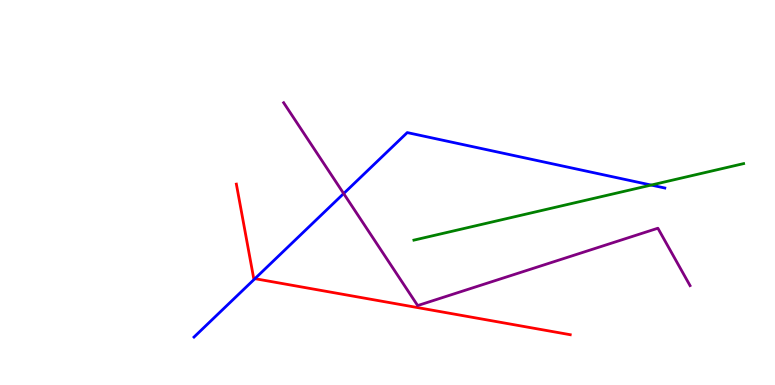[{'lines': ['blue', 'red'], 'intersections': [{'x': 3.29, 'y': 2.76}]}, {'lines': ['green', 'red'], 'intersections': []}, {'lines': ['purple', 'red'], 'intersections': []}, {'lines': ['blue', 'green'], 'intersections': [{'x': 8.4, 'y': 5.19}]}, {'lines': ['blue', 'purple'], 'intersections': [{'x': 4.43, 'y': 4.97}]}, {'lines': ['green', 'purple'], 'intersections': []}]